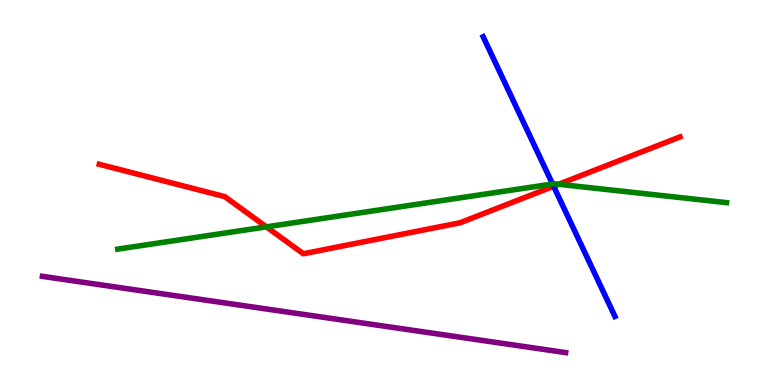[{'lines': ['blue', 'red'], 'intersections': [{'x': 7.14, 'y': 5.16}]}, {'lines': ['green', 'red'], 'intersections': [{'x': 3.44, 'y': 4.11}, {'x': 7.21, 'y': 5.21}]}, {'lines': ['purple', 'red'], 'intersections': []}, {'lines': ['blue', 'green'], 'intersections': [{'x': 7.13, 'y': 5.22}]}, {'lines': ['blue', 'purple'], 'intersections': []}, {'lines': ['green', 'purple'], 'intersections': []}]